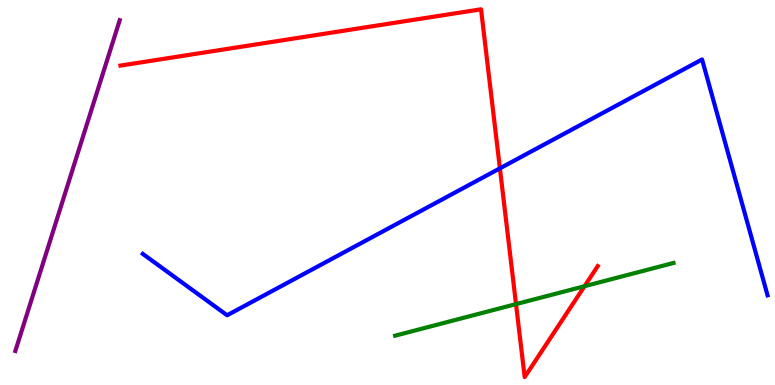[{'lines': ['blue', 'red'], 'intersections': [{'x': 6.45, 'y': 5.63}]}, {'lines': ['green', 'red'], 'intersections': [{'x': 6.66, 'y': 2.1}, {'x': 7.54, 'y': 2.57}]}, {'lines': ['purple', 'red'], 'intersections': []}, {'lines': ['blue', 'green'], 'intersections': []}, {'lines': ['blue', 'purple'], 'intersections': []}, {'lines': ['green', 'purple'], 'intersections': []}]